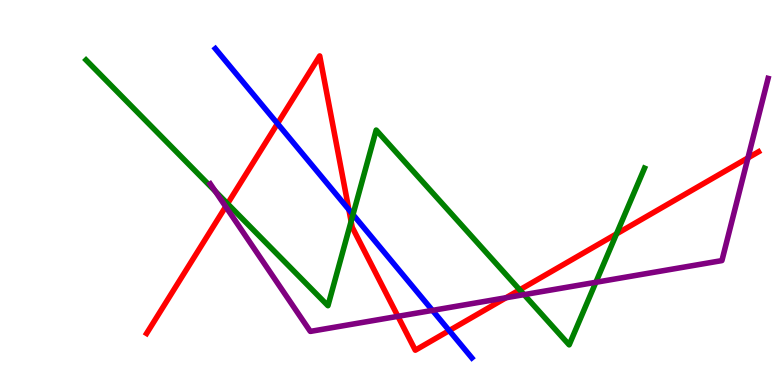[{'lines': ['blue', 'red'], 'intersections': [{'x': 3.58, 'y': 6.79}, {'x': 4.5, 'y': 4.56}, {'x': 5.8, 'y': 1.41}]}, {'lines': ['green', 'red'], 'intersections': [{'x': 2.94, 'y': 4.71}, {'x': 4.53, 'y': 4.25}, {'x': 6.71, 'y': 2.47}, {'x': 7.95, 'y': 3.92}]}, {'lines': ['purple', 'red'], 'intersections': [{'x': 2.91, 'y': 4.63}, {'x': 5.13, 'y': 1.78}, {'x': 6.53, 'y': 2.27}, {'x': 9.65, 'y': 5.9}]}, {'lines': ['blue', 'green'], 'intersections': [{'x': 4.55, 'y': 4.43}]}, {'lines': ['blue', 'purple'], 'intersections': [{'x': 5.58, 'y': 1.94}]}, {'lines': ['green', 'purple'], 'intersections': [{'x': 2.78, 'y': 5.03}, {'x': 6.76, 'y': 2.35}, {'x': 7.69, 'y': 2.67}]}]